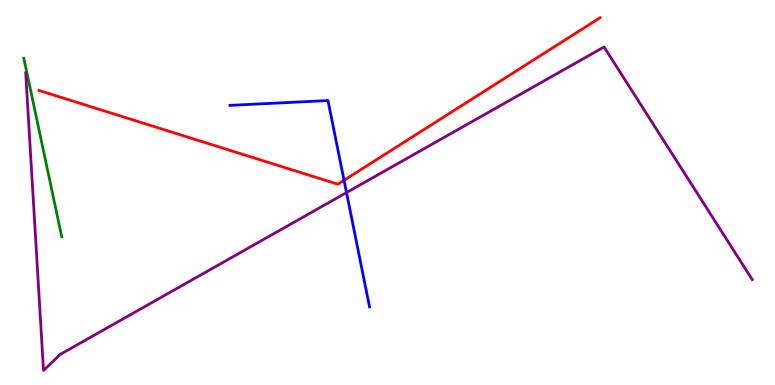[{'lines': ['blue', 'red'], 'intersections': [{'x': 4.44, 'y': 5.32}]}, {'lines': ['green', 'red'], 'intersections': []}, {'lines': ['purple', 'red'], 'intersections': []}, {'lines': ['blue', 'green'], 'intersections': []}, {'lines': ['blue', 'purple'], 'intersections': [{'x': 4.47, 'y': 5.0}]}, {'lines': ['green', 'purple'], 'intersections': []}]